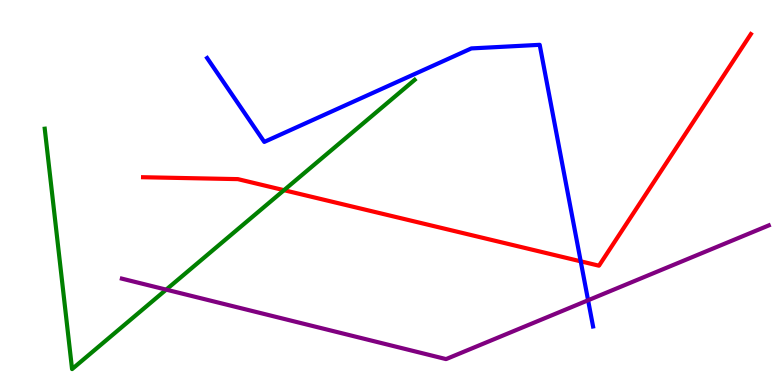[{'lines': ['blue', 'red'], 'intersections': [{'x': 7.49, 'y': 3.21}]}, {'lines': ['green', 'red'], 'intersections': [{'x': 3.66, 'y': 5.06}]}, {'lines': ['purple', 'red'], 'intersections': []}, {'lines': ['blue', 'green'], 'intersections': []}, {'lines': ['blue', 'purple'], 'intersections': [{'x': 7.59, 'y': 2.2}]}, {'lines': ['green', 'purple'], 'intersections': [{'x': 2.14, 'y': 2.48}]}]